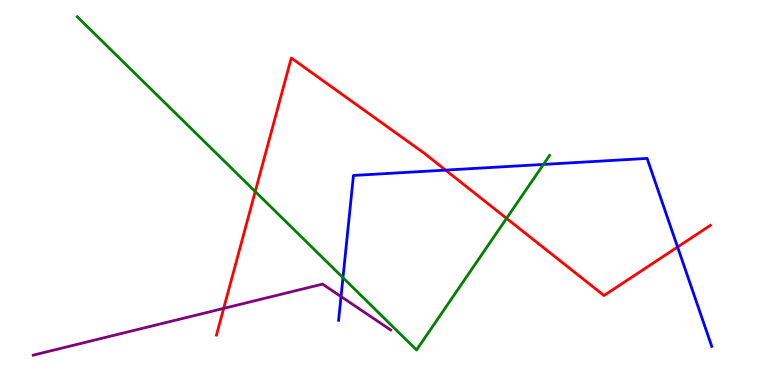[{'lines': ['blue', 'red'], 'intersections': [{'x': 5.75, 'y': 5.58}, {'x': 8.74, 'y': 3.58}]}, {'lines': ['green', 'red'], 'intersections': [{'x': 3.29, 'y': 5.03}, {'x': 6.54, 'y': 4.33}]}, {'lines': ['purple', 'red'], 'intersections': [{'x': 2.89, 'y': 1.99}]}, {'lines': ['blue', 'green'], 'intersections': [{'x': 4.43, 'y': 2.79}, {'x': 7.01, 'y': 5.73}]}, {'lines': ['blue', 'purple'], 'intersections': [{'x': 4.4, 'y': 2.3}]}, {'lines': ['green', 'purple'], 'intersections': []}]